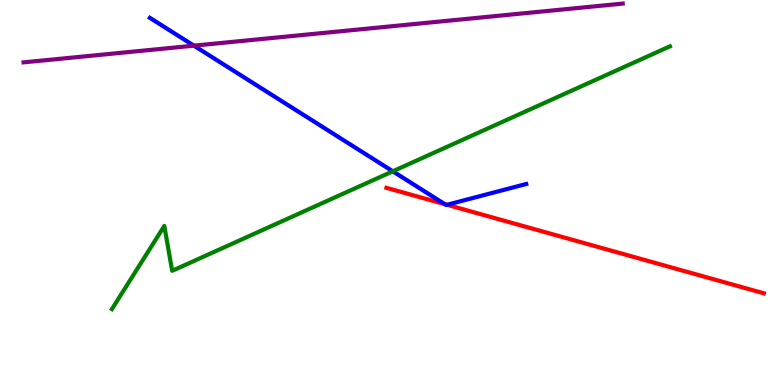[{'lines': ['blue', 'red'], 'intersections': [{'x': 5.74, 'y': 4.7}, {'x': 5.77, 'y': 4.68}]}, {'lines': ['green', 'red'], 'intersections': []}, {'lines': ['purple', 'red'], 'intersections': []}, {'lines': ['blue', 'green'], 'intersections': [{'x': 5.07, 'y': 5.55}]}, {'lines': ['blue', 'purple'], 'intersections': [{'x': 2.5, 'y': 8.81}]}, {'lines': ['green', 'purple'], 'intersections': []}]